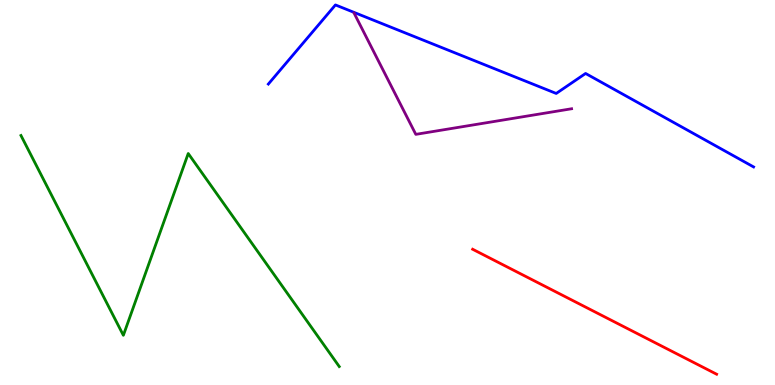[{'lines': ['blue', 'red'], 'intersections': []}, {'lines': ['green', 'red'], 'intersections': []}, {'lines': ['purple', 'red'], 'intersections': []}, {'lines': ['blue', 'green'], 'intersections': []}, {'lines': ['blue', 'purple'], 'intersections': []}, {'lines': ['green', 'purple'], 'intersections': []}]